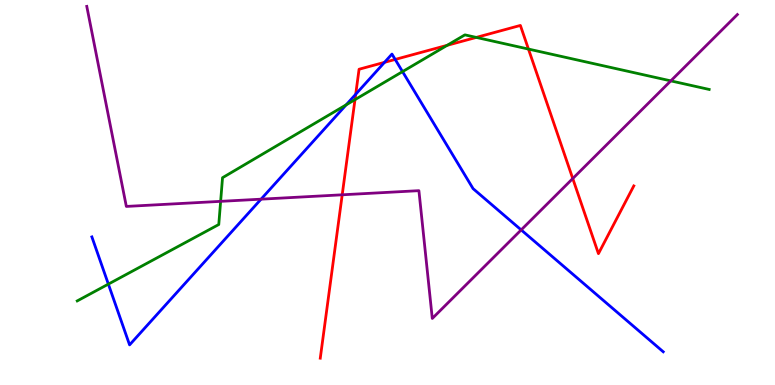[{'lines': ['blue', 'red'], 'intersections': [{'x': 4.59, 'y': 7.55}, {'x': 4.96, 'y': 8.38}, {'x': 5.1, 'y': 8.46}]}, {'lines': ['green', 'red'], 'intersections': [{'x': 4.58, 'y': 7.41}, {'x': 5.77, 'y': 8.82}, {'x': 6.15, 'y': 9.03}, {'x': 6.82, 'y': 8.73}]}, {'lines': ['purple', 'red'], 'intersections': [{'x': 4.42, 'y': 4.94}, {'x': 7.39, 'y': 5.36}]}, {'lines': ['blue', 'green'], 'intersections': [{'x': 1.4, 'y': 2.62}, {'x': 4.47, 'y': 7.28}, {'x': 5.19, 'y': 8.14}]}, {'lines': ['blue', 'purple'], 'intersections': [{'x': 3.37, 'y': 4.83}, {'x': 6.72, 'y': 4.03}]}, {'lines': ['green', 'purple'], 'intersections': [{'x': 2.85, 'y': 4.77}, {'x': 8.66, 'y': 7.9}]}]